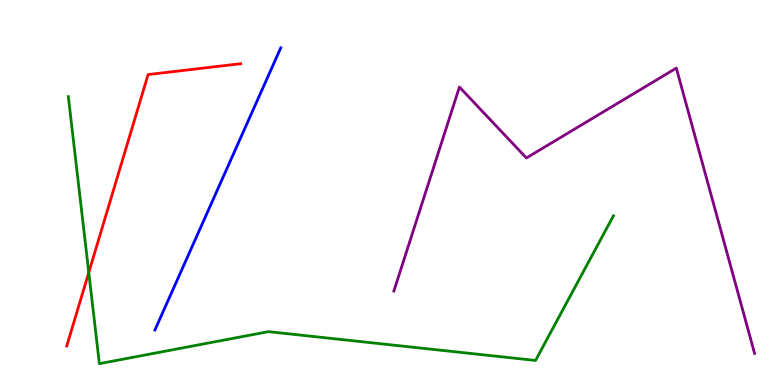[{'lines': ['blue', 'red'], 'intersections': []}, {'lines': ['green', 'red'], 'intersections': [{'x': 1.15, 'y': 2.92}]}, {'lines': ['purple', 'red'], 'intersections': []}, {'lines': ['blue', 'green'], 'intersections': []}, {'lines': ['blue', 'purple'], 'intersections': []}, {'lines': ['green', 'purple'], 'intersections': []}]